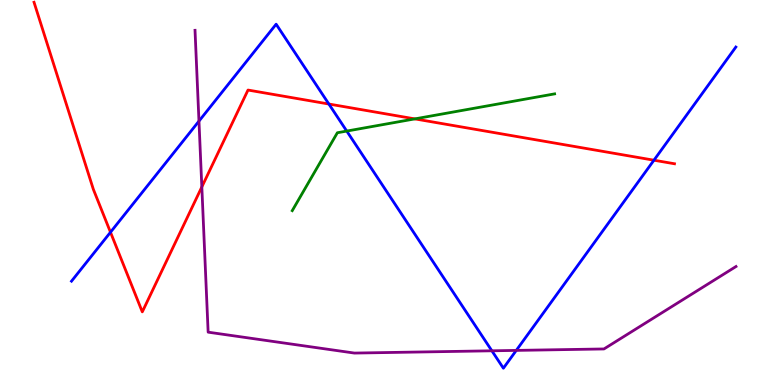[{'lines': ['blue', 'red'], 'intersections': [{'x': 1.43, 'y': 3.97}, {'x': 4.24, 'y': 7.3}, {'x': 8.44, 'y': 5.84}]}, {'lines': ['green', 'red'], 'intersections': [{'x': 5.35, 'y': 6.91}]}, {'lines': ['purple', 'red'], 'intersections': [{'x': 2.6, 'y': 5.14}]}, {'lines': ['blue', 'green'], 'intersections': [{'x': 4.47, 'y': 6.6}]}, {'lines': ['blue', 'purple'], 'intersections': [{'x': 2.57, 'y': 6.85}, {'x': 6.35, 'y': 0.888}, {'x': 6.66, 'y': 0.899}]}, {'lines': ['green', 'purple'], 'intersections': []}]